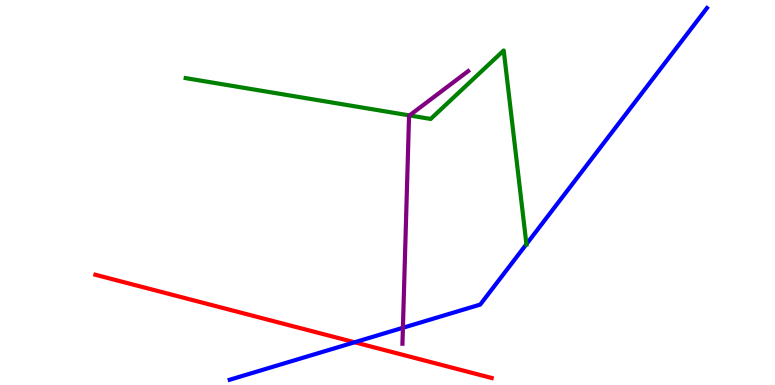[{'lines': ['blue', 'red'], 'intersections': [{'x': 4.58, 'y': 1.11}]}, {'lines': ['green', 'red'], 'intersections': []}, {'lines': ['purple', 'red'], 'intersections': []}, {'lines': ['blue', 'green'], 'intersections': [{'x': 6.79, 'y': 3.66}]}, {'lines': ['blue', 'purple'], 'intersections': [{'x': 5.2, 'y': 1.49}]}, {'lines': ['green', 'purple'], 'intersections': [{'x': 5.28, 'y': 7.0}]}]